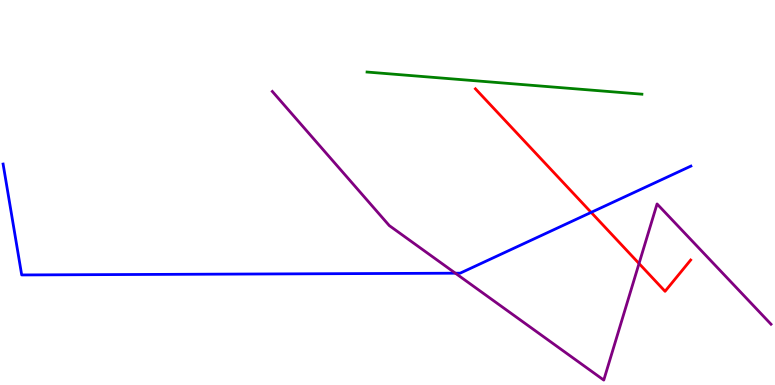[{'lines': ['blue', 'red'], 'intersections': [{'x': 7.63, 'y': 4.48}]}, {'lines': ['green', 'red'], 'intersections': []}, {'lines': ['purple', 'red'], 'intersections': [{'x': 8.25, 'y': 3.16}]}, {'lines': ['blue', 'green'], 'intersections': []}, {'lines': ['blue', 'purple'], 'intersections': [{'x': 5.88, 'y': 2.9}]}, {'lines': ['green', 'purple'], 'intersections': []}]